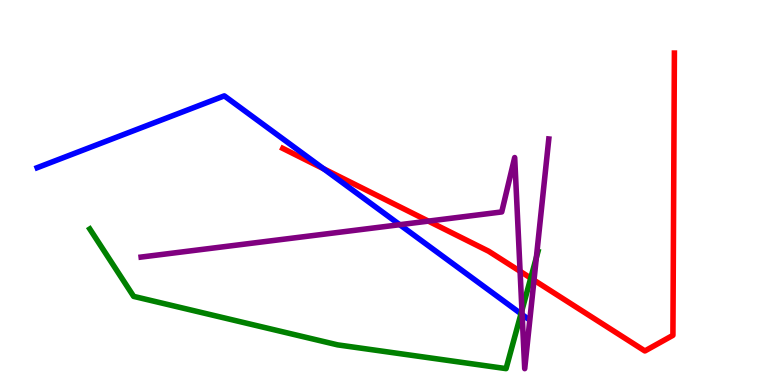[{'lines': ['blue', 'red'], 'intersections': [{'x': 4.18, 'y': 5.62}]}, {'lines': ['green', 'red'], 'intersections': [{'x': 6.85, 'y': 2.78}]}, {'lines': ['purple', 'red'], 'intersections': [{'x': 5.53, 'y': 4.26}, {'x': 6.71, 'y': 2.95}, {'x': 6.89, 'y': 2.72}]}, {'lines': ['blue', 'green'], 'intersections': [{'x': 6.72, 'y': 1.85}]}, {'lines': ['blue', 'purple'], 'intersections': [{'x': 5.16, 'y': 4.16}, {'x': 6.74, 'y': 1.83}]}, {'lines': ['green', 'purple'], 'intersections': [{'x': 6.73, 'y': 1.94}, {'x': 6.92, 'y': 3.31}]}]